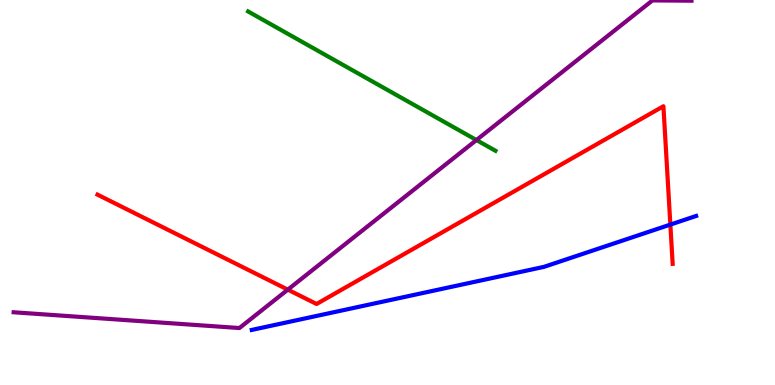[{'lines': ['blue', 'red'], 'intersections': [{'x': 8.65, 'y': 4.17}]}, {'lines': ['green', 'red'], 'intersections': []}, {'lines': ['purple', 'red'], 'intersections': [{'x': 3.71, 'y': 2.48}]}, {'lines': ['blue', 'green'], 'intersections': []}, {'lines': ['blue', 'purple'], 'intersections': []}, {'lines': ['green', 'purple'], 'intersections': [{'x': 6.15, 'y': 6.36}]}]